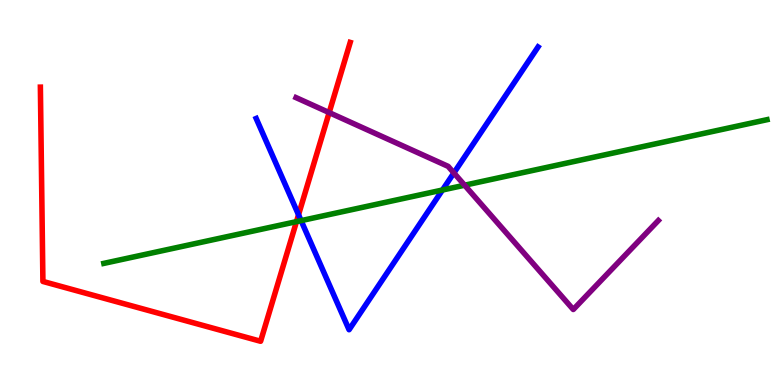[{'lines': ['blue', 'red'], 'intersections': [{'x': 3.85, 'y': 4.42}]}, {'lines': ['green', 'red'], 'intersections': [{'x': 3.83, 'y': 4.24}]}, {'lines': ['purple', 'red'], 'intersections': [{'x': 4.25, 'y': 7.08}]}, {'lines': ['blue', 'green'], 'intersections': [{'x': 3.89, 'y': 4.27}, {'x': 5.71, 'y': 5.06}]}, {'lines': ['blue', 'purple'], 'intersections': [{'x': 5.86, 'y': 5.51}]}, {'lines': ['green', 'purple'], 'intersections': [{'x': 6.0, 'y': 5.19}]}]